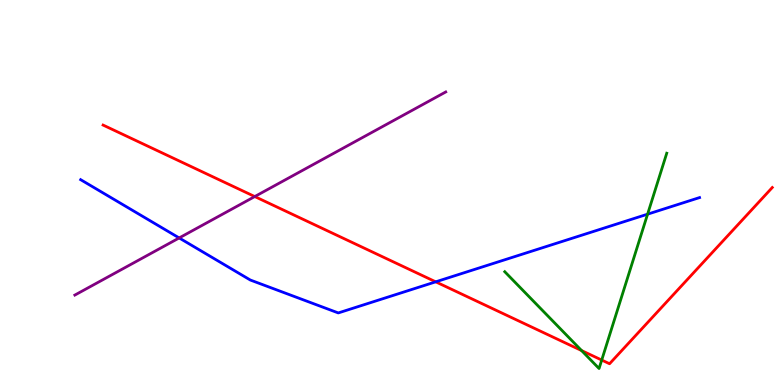[{'lines': ['blue', 'red'], 'intersections': [{'x': 5.62, 'y': 2.68}]}, {'lines': ['green', 'red'], 'intersections': [{'x': 7.5, 'y': 0.895}, {'x': 7.76, 'y': 0.648}]}, {'lines': ['purple', 'red'], 'intersections': [{'x': 3.29, 'y': 4.89}]}, {'lines': ['blue', 'green'], 'intersections': [{'x': 8.36, 'y': 4.44}]}, {'lines': ['blue', 'purple'], 'intersections': [{'x': 2.31, 'y': 3.82}]}, {'lines': ['green', 'purple'], 'intersections': []}]